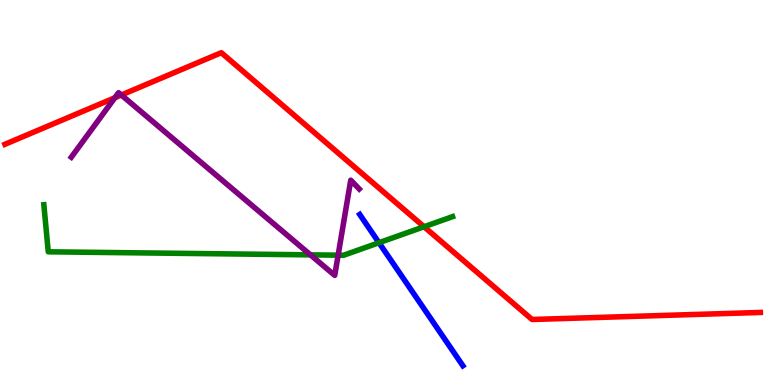[{'lines': ['blue', 'red'], 'intersections': []}, {'lines': ['green', 'red'], 'intersections': [{'x': 5.47, 'y': 4.11}]}, {'lines': ['purple', 'red'], 'intersections': [{'x': 1.48, 'y': 7.46}, {'x': 1.57, 'y': 7.53}]}, {'lines': ['blue', 'green'], 'intersections': [{'x': 4.89, 'y': 3.7}]}, {'lines': ['blue', 'purple'], 'intersections': []}, {'lines': ['green', 'purple'], 'intersections': [{'x': 4.01, 'y': 3.38}, {'x': 4.36, 'y': 3.37}]}]